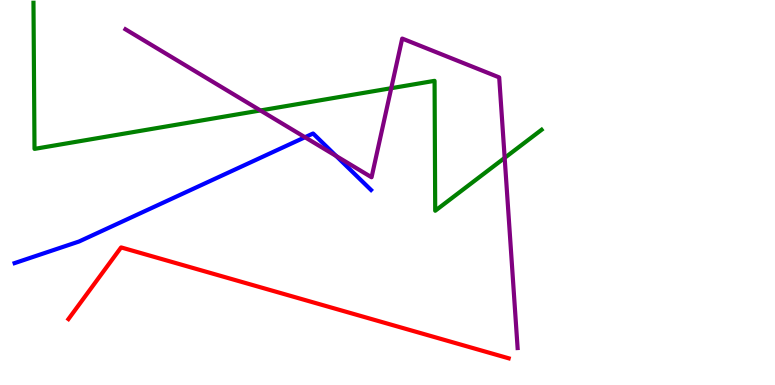[{'lines': ['blue', 'red'], 'intersections': []}, {'lines': ['green', 'red'], 'intersections': []}, {'lines': ['purple', 'red'], 'intersections': []}, {'lines': ['blue', 'green'], 'intersections': []}, {'lines': ['blue', 'purple'], 'intersections': [{'x': 3.94, 'y': 6.44}, {'x': 4.34, 'y': 5.95}]}, {'lines': ['green', 'purple'], 'intersections': [{'x': 3.36, 'y': 7.13}, {'x': 5.05, 'y': 7.71}, {'x': 6.51, 'y': 5.9}]}]